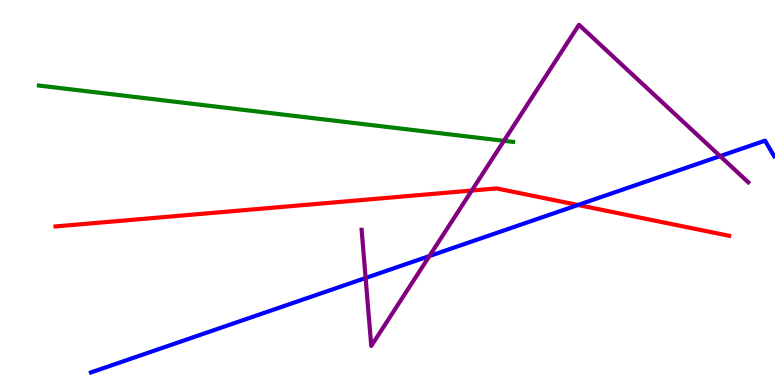[{'lines': ['blue', 'red'], 'intersections': [{'x': 7.46, 'y': 4.68}]}, {'lines': ['green', 'red'], 'intersections': []}, {'lines': ['purple', 'red'], 'intersections': [{'x': 6.09, 'y': 5.05}]}, {'lines': ['blue', 'green'], 'intersections': []}, {'lines': ['blue', 'purple'], 'intersections': [{'x': 4.72, 'y': 2.78}, {'x': 5.54, 'y': 3.35}, {'x': 9.29, 'y': 5.95}]}, {'lines': ['green', 'purple'], 'intersections': [{'x': 6.5, 'y': 6.34}]}]